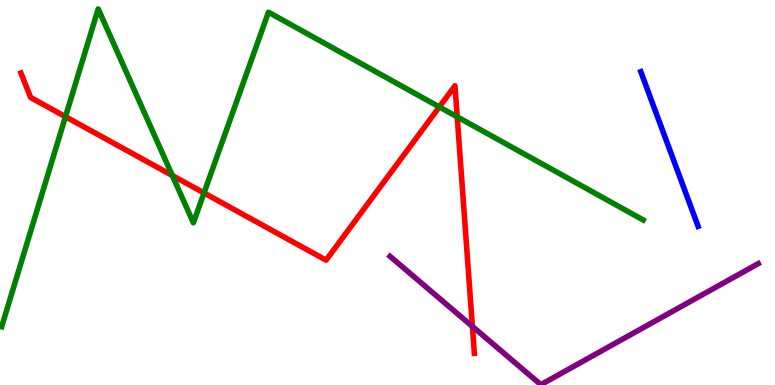[{'lines': ['blue', 'red'], 'intersections': []}, {'lines': ['green', 'red'], 'intersections': [{'x': 0.845, 'y': 6.97}, {'x': 2.22, 'y': 5.44}, {'x': 2.63, 'y': 4.99}, {'x': 5.67, 'y': 7.22}, {'x': 5.9, 'y': 6.96}]}, {'lines': ['purple', 'red'], 'intersections': [{'x': 6.1, 'y': 1.52}]}, {'lines': ['blue', 'green'], 'intersections': []}, {'lines': ['blue', 'purple'], 'intersections': []}, {'lines': ['green', 'purple'], 'intersections': []}]